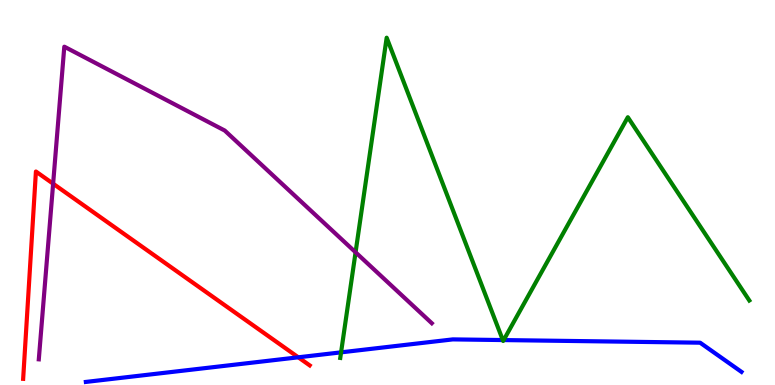[{'lines': ['blue', 'red'], 'intersections': [{'x': 3.85, 'y': 0.719}]}, {'lines': ['green', 'red'], 'intersections': []}, {'lines': ['purple', 'red'], 'intersections': [{'x': 0.685, 'y': 5.23}]}, {'lines': ['blue', 'green'], 'intersections': [{'x': 4.4, 'y': 0.848}, {'x': 6.49, 'y': 1.17}, {'x': 6.5, 'y': 1.17}]}, {'lines': ['blue', 'purple'], 'intersections': []}, {'lines': ['green', 'purple'], 'intersections': [{'x': 4.59, 'y': 3.45}]}]